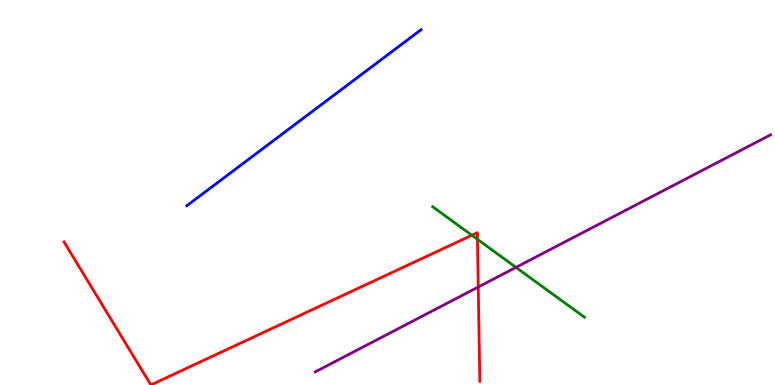[{'lines': ['blue', 'red'], 'intersections': []}, {'lines': ['green', 'red'], 'intersections': [{'x': 6.09, 'y': 3.89}, {'x': 6.16, 'y': 3.78}]}, {'lines': ['purple', 'red'], 'intersections': [{'x': 6.17, 'y': 2.54}]}, {'lines': ['blue', 'green'], 'intersections': []}, {'lines': ['blue', 'purple'], 'intersections': []}, {'lines': ['green', 'purple'], 'intersections': [{'x': 6.66, 'y': 3.06}]}]